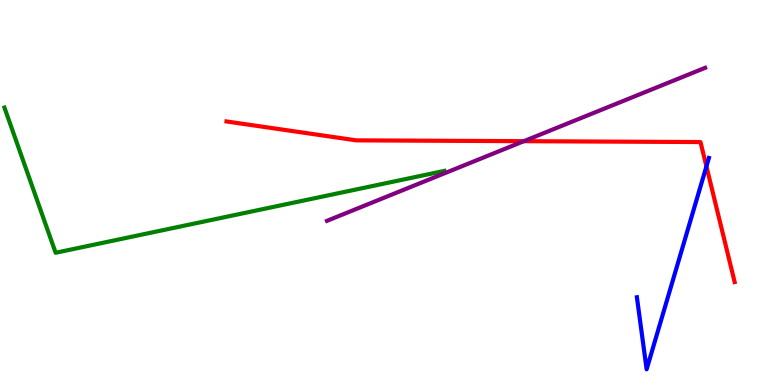[{'lines': ['blue', 'red'], 'intersections': [{'x': 9.12, 'y': 5.68}]}, {'lines': ['green', 'red'], 'intersections': []}, {'lines': ['purple', 'red'], 'intersections': [{'x': 6.76, 'y': 6.33}]}, {'lines': ['blue', 'green'], 'intersections': []}, {'lines': ['blue', 'purple'], 'intersections': []}, {'lines': ['green', 'purple'], 'intersections': []}]